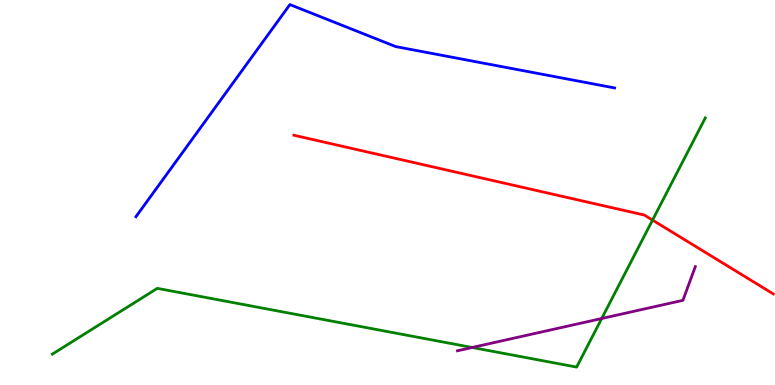[{'lines': ['blue', 'red'], 'intersections': []}, {'lines': ['green', 'red'], 'intersections': [{'x': 8.42, 'y': 4.28}]}, {'lines': ['purple', 'red'], 'intersections': []}, {'lines': ['blue', 'green'], 'intersections': []}, {'lines': ['blue', 'purple'], 'intersections': []}, {'lines': ['green', 'purple'], 'intersections': [{'x': 6.09, 'y': 0.974}, {'x': 7.76, 'y': 1.73}]}]